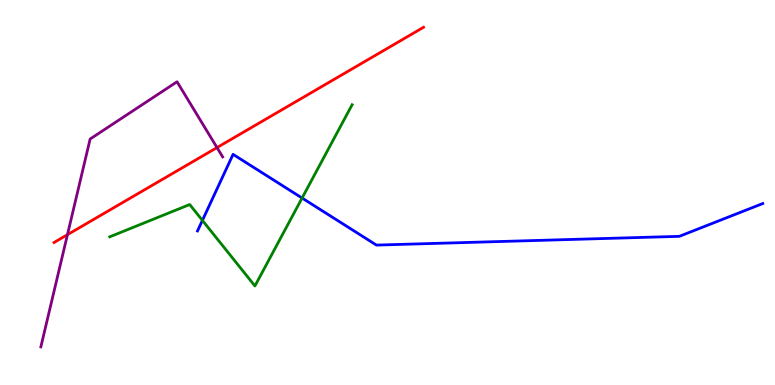[{'lines': ['blue', 'red'], 'intersections': []}, {'lines': ['green', 'red'], 'intersections': []}, {'lines': ['purple', 'red'], 'intersections': [{'x': 0.87, 'y': 3.9}, {'x': 2.8, 'y': 6.17}]}, {'lines': ['blue', 'green'], 'intersections': [{'x': 2.61, 'y': 4.28}, {'x': 3.9, 'y': 4.86}]}, {'lines': ['blue', 'purple'], 'intersections': []}, {'lines': ['green', 'purple'], 'intersections': []}]